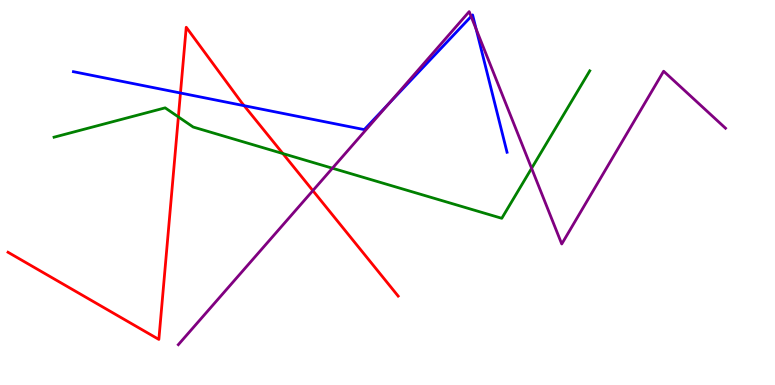[{'lines': ['blue', 'red'], 'intersections': [{'x': 2.33, 'y': 7.58}, {'x': 3.15, 'y': 7.25}]}, {'lines': ['green', 'red'], 'intersections': [{'x': 2.3, 'y': 6.96}, {'x': 3.65, 'y': 6.01}]}, {'lines': ['purple', 'red'], 'intersections': [{'x': 4.04, 'y': 5.05}]}, {'lines': ['blue', 'green'], 'intersections': []}, {'lines': ['blue', 'purple'], 'intersections': [{'x': 5.02, 'y': 7.32}, {'x': 6.08, 'y': 9.57}, {'x': 6.14, 'y': 9.24}]}, {'lines': ['green', 'purple'], 'intersections': [{'x': 4.29, 'y': 5.63}, {'x': 6.86, 'y': 5.63}]}]